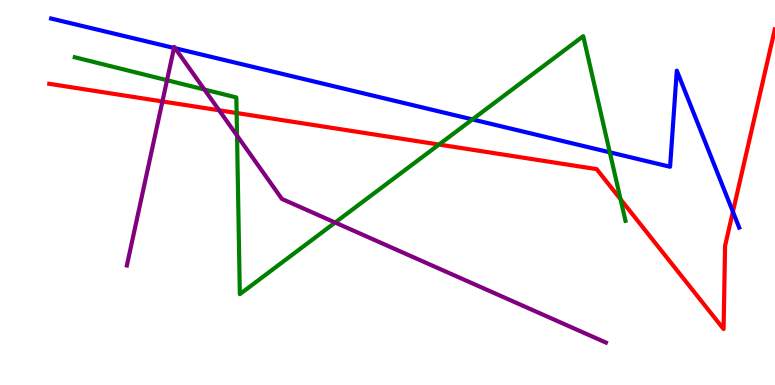[{'lines': ['blue', 'red'], 'intersections': [{'x': 9.46, 'y': 4.5}]}, {'lines': ['green', 'red'], 'intersections': [{'x': 3.05, 'y': 7.06}, {'x': 5.66, 'y': 6.25}, {'x': 8.01, 'y': 4.82}]}, {'lines': ['purple', 'red'], 'intersections': [{'x': 2.1, 'y': 7.36}, {'x': 2.83, 'y': 7.14}]}, {'lines': ['blue', 'green'], 'intersections': [{'x': 6.1, 'y': 6.9}, {'x': 7.87, 'y': 6.04}]}, {'lines': ['blue', 'purple'], 'intersections': [{'x': 2.25, 'y': 8.75}, {'x': 2.26, 'y': 8.75}]}, {'lines': ['green', 'purple'], 'intersections': [{'x': 2.16, 'y': 7.92}, {'x': 2.64, 'y': 7.67}, {'x': 3.06, 'y': 6.48}, {'x': 4.32, 'y': 4.22}]}]